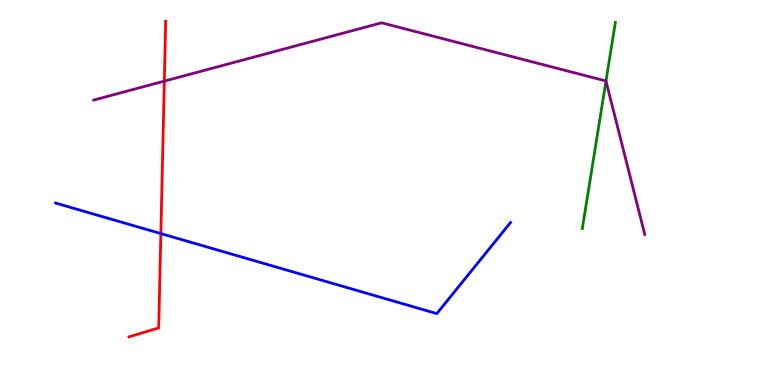[{'lines': ['blue', 'red'], 'intersections': [{'x': 2.08, 'y': 3.93}]}, {'lines': ['green', 'red'], 'intersections': []}, {'lines': ['purple', 'red'], 'intersections': [{'x': 2.12, 'y': 7.89}]}, {'lines': ['blue', 'green'], 'intersections': []}, {'lines': ['blue', 'purple'], 'intersections': []}, {'lines': ['green', 'purple'], 'intersections': [{'x': 7.82, 'y': 7.89}]}]